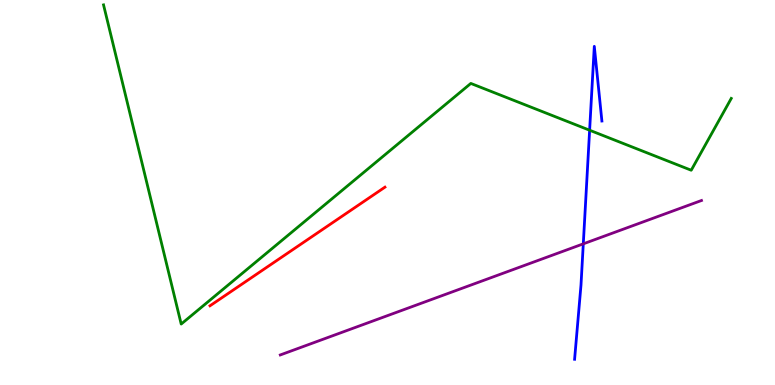[{'lines': ['blue', 'red'], 'intersections': []}, {'lines': ['green', 'red'], 'intersections': []}, {'lines': ['purple', 'red'], 'intersections': []}, {'lines': ['blue', 'green'], 'intersections': [{'x': 7.61, 'y': 6.62}]}, {'lines': ['blue', 'purple'], 'intersections': [{'x': 7.53, 'y': 3.67}]}, {'lines': ['green', 'purple'], 'intersections': []}]